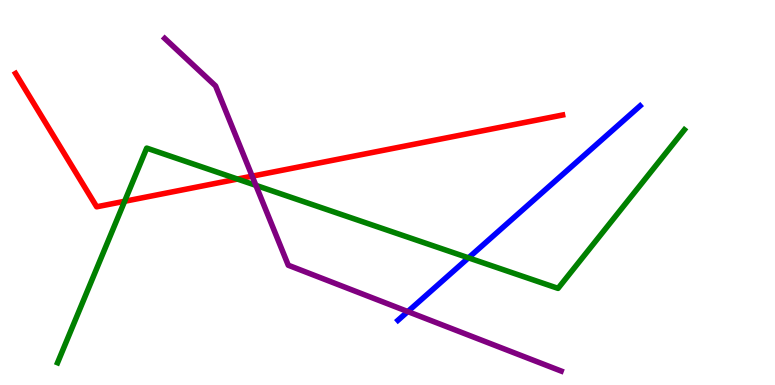[{'lines': ['blue', 'red'], 'intersections': []}, {'lines': ['green', 'red'], 'intersections': [{'x': 1.61, 'y': 4.77}, {'x': 3.06, 'y': 5.35}]}, {'lines': ['purple', 'red'], 'intersections': [{'x': 3.25, 'y': 5.42}]}, {'lines': ['blue', 'green'], 'intersections': [{'x': 6.04, 'y': 3.3}]}, {'lines': ['blue', 'purple'], 'intersections': [{'x': 5.26, 'y': 1.91}]}, {'lines': ['green', 'purple'], 'intersections': [{'x': 3.3, 'y': 5.19}]}]